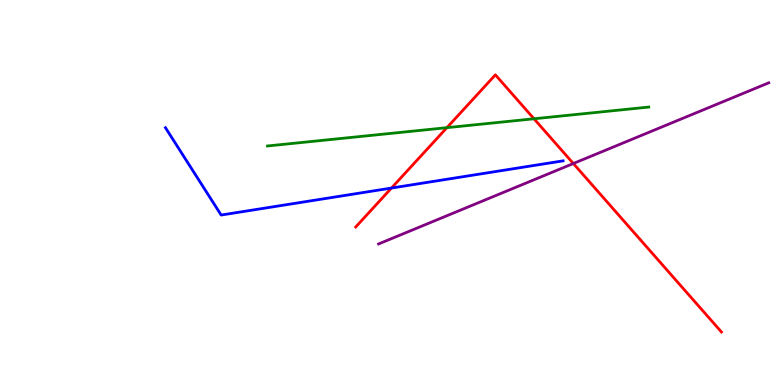[{'lines': ['blue', 'red'], 'intersections': [{'x': 5.05, 'y': 5.12}]}, {'lines': ['green', 'red'], 'intersections': [{'x': 5.77, 'y': 6.68}, {'x': 6.89, 'y': 6.91}]}, {'lines': ['purple', 'red'], 'intersections': [{'x': 7.4, 'y': 5.75}]}, {'lines': ['blue', 'green'], 'intersections': []}, {'lines': ['blue', 'purple'], 'intersections': []}, {'lines': ['green', 'purple'], 'intersections': []}]